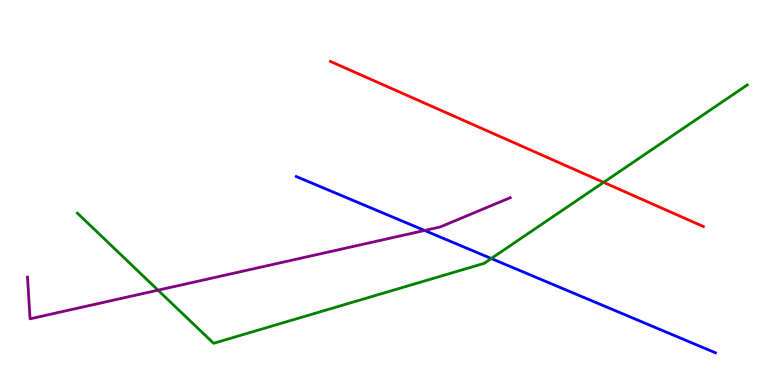[{'lines': ['blue', 'red'], 'intersections': []}, {'lines': ['green', 'red'], 'intersections': [{'x': 7.79, 'y': 5.26}]}, {'lines': ['purple', 'red'], 'intersections': []}, {'lines': ['blue', 'green'], 'intersections': [{'x': 6.34, 'y': 3.29}]}, {'lines': ['blue', 'purple'], 'intersections': [{'x': 5.48, 'y': 4.01}]}, {'lines': ['green', 'purple'], 'intersections': [{'x': 2.04, 'y': 2.46}]}]